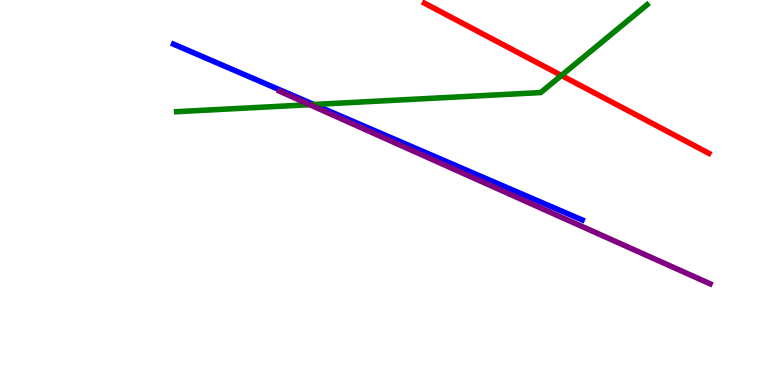[{'lines': ['blue', 'red'], 'intersections': []}, {'lines': ['green', 'red'], 'intersections': [{'x': 7.24, 'y': 8.04}]}, {'lines': ['purple', 'red'], 'intersections': []}, {'lines': ['blue', 'green'], 'intersections': [{'x': 4.05, 'y': 7.29}]}, {'lines': ['blue', 'purple'], 'intersections': []}, {'lines': ['green', 'purple'], 'intersections': [{'x': 4.0, 'y': 7.28}]}]